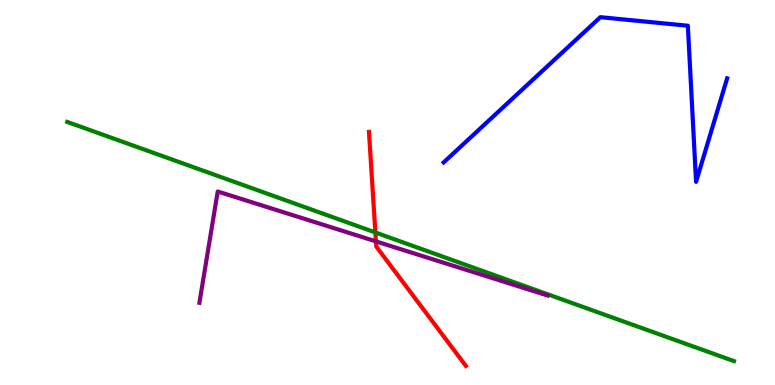[{'lines': ['blue', 'red'], 'intersections': []}, {'lines': ['green', 'red'], 'intersections': [{'x': 4.84, 'y': 3.96}]}, {'lines': ['purple', 'red'], 'intersections': [{'x': 4.85, 'y': 3.73}]}, {'lines': ['blue', 'green'], 'intersections': []}, {'lines': ['blue', 'purple'], 'intersections': []}, {'lines': ['green', 'purple'], 'intersections': []}]